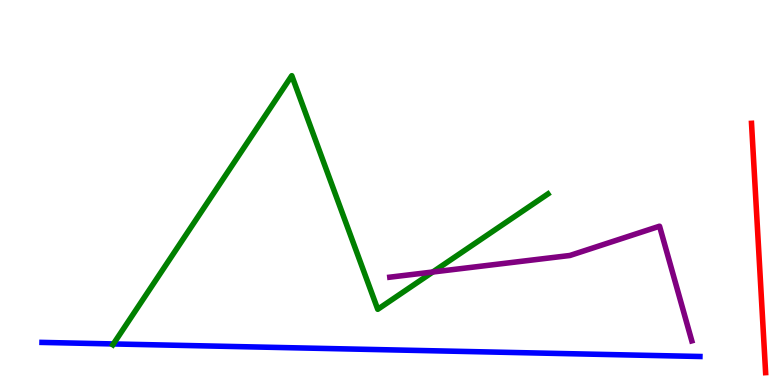[{'lines': ['blue', 'red'], 'intersections': []}, {'lines': ['green', 'red'], 'intersections': []}, {'lines': ['purple', 'red'], 'intersections': []}, {'lines': ['blue', 'green'], 'intersections': [{'x': 1.46, 'y': 1.07}]}, {'lines': ['blue', 'purple'], 'intersections': []}, {'lines': ['green', 'purple'], 'intersections': [{'x': 5.58, 'y': 2.93}]}]